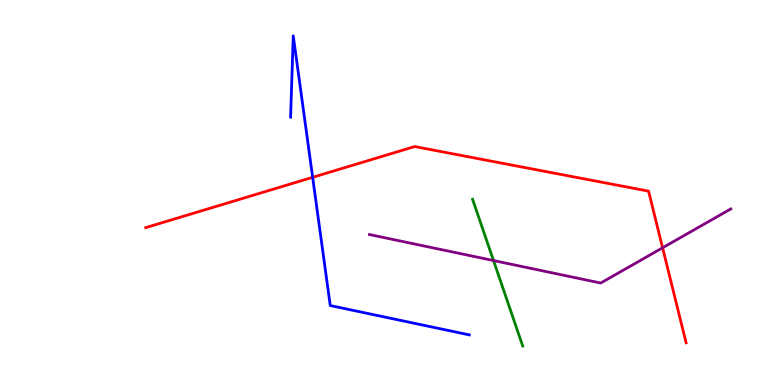[{'lines': ['blue', 'red'], 'intersections': [{'x': 4.03, 'y': 5.39}]}, {'lines': ['green', 'red'], 'intersections': []}, {'lines': ['purple', 'red'], 'intersections': [{'x': 8.55, 'y': 3.56}]}, {'lines': ['blue', 'green'], 'intersections': []}, {'lines': ['blue', 'purple'], 'intersections': []}, {'lines': ['green', 'purple'], 'intersections': [{'x': 6.37, 'y': 3.23}]}]